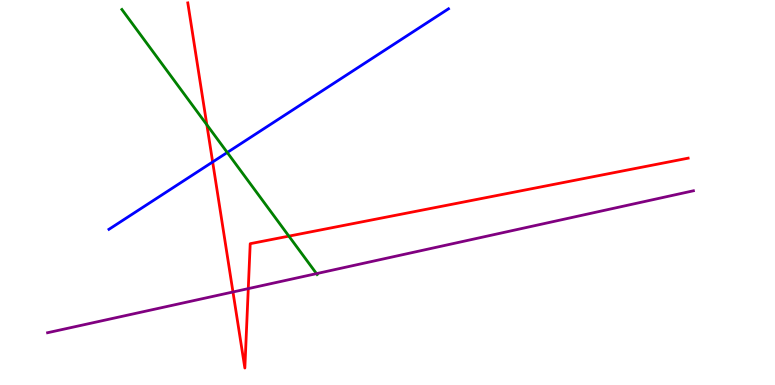[{'lines': ['blue', 'red'], 'intersections': [{'x': 2.74, 'y': 5.79}]}, {'lines': ['green', 'red'], 'intersections': [{'x': 2.67, 'y': 6.76}, {'x': 3.73, 'y': 3.87}]}, {'lines': ['purple', 'red'], 'intersections': [{'x': 3.01, 'y': 2.42}, {'x': 3.2, 'y': 2.5}]}, {'lines': ['blue', 'green'], 'intersections': [{'x': 2.93, 'y': 6.04}]}, {'lines': ['blue', 'purple'], 'intersections': []}, {'lines': ['green', 'purple'], 'intersections': [{'x': 4.08, 'y': 2.89}]}]